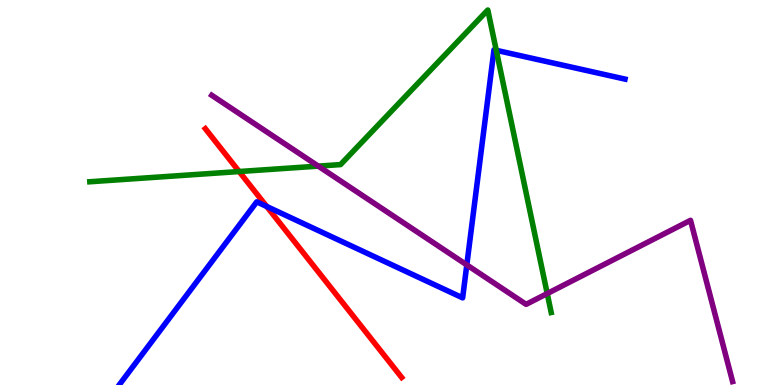[{'lines': ['blue', 'red'], 'intersections': [{'x': 3.44, 'y': 4.64}]}, {'lines': ['green', 'red'], 'intersections': [{'x': 3.09, 'y': 5.54}]}, {'lines': ['purple', 'red'], 'intersections': []}, {'lines': ['blue', 'green'], 'intersections': [{'x': 6.4, 'y': 8.69}]}, {'lines': ['blue', 'purple'], 'intersections': [{'x': 6.02, 'y': 3.12}]}, {'lines': ['green', 'purple'], 'intersections': [{'x': 4.11, 'y': 5.69}, {'x': 7.06, 'y': 2.38}]}]